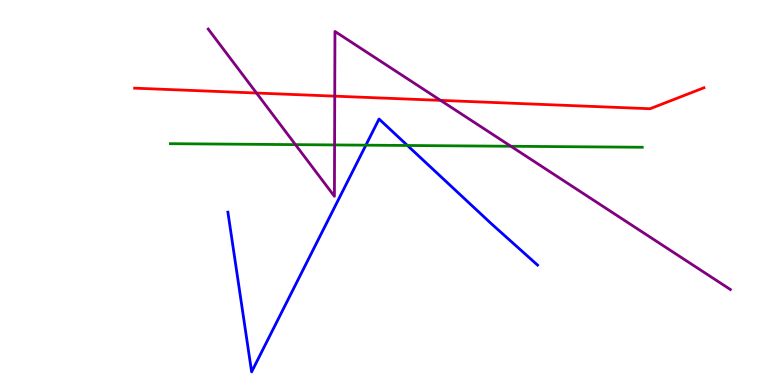[{'lines': ['blue', 'red'], 'intersections': []}, {'lines': ['green', 'red'], 'intersections': []}, {'lines': ['purple', 'red'], 'intersections': [{'x': 3.31, 'y': 7.58}, {'x': 4.32, 'y': 7.5}, {'x': 5.68, 'y': 7.39}]}, {'lines': ['blue', 'green'], 'intersections': [{'x': 4.72, 'y': 6.23}, {'x': 5.26, 'y': 6.22}]}, {'lines': ['blue', 'purple'], 'intersections': []}, {'lines': ['green', 'purple'], 'intersections': [{'x': 3.81, 'y': 6.24}, {'x': 4.32, 'y': 6.24}, {'x': 6.59, 'y': 6.2}]}]